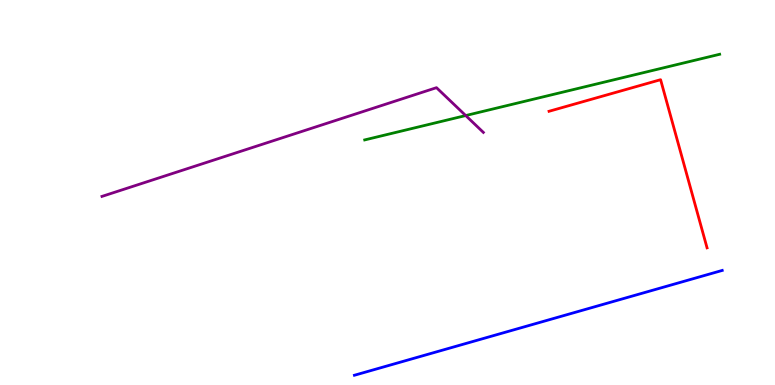[{'lines': ['blue', 'red'], 'intersections': []}, {'lines': ['green', 'red'], 'intersections': []}, {'lines': ['purple', 'red'], 'intersections': []}, {'lines': ['blue', 'green'], 'intersections': []}, {'lines': ['blue', 'purple'], 'intersections': []}, {'lines': ['green', 'purple'], 'intersections': [{'x': 6.01, 'y': 7.0}]}]